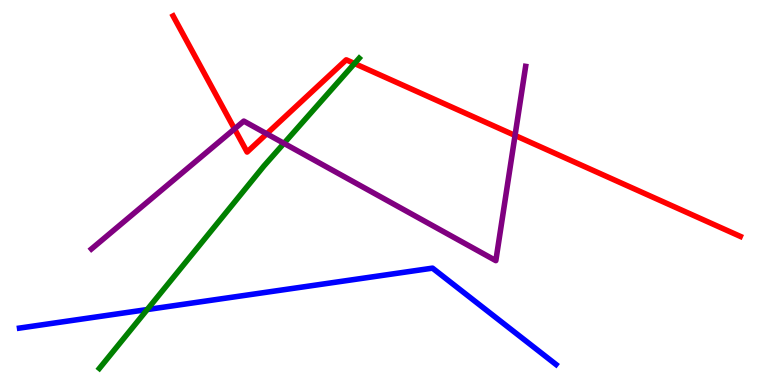[{'lines': ['blue', 'red'], 'intersections': []}, {'lines': ['green', 'red'], 'intersections': [{'x': 4.57, 'y': 8.35}]}, {'lines': ['purple', 'red'], 'intersections': [{'x': 3.03, 'y': 6.65}, {'x': 3.44, 'y': 6.52}, {'x': 6.65, 'y': 6.48}]}, {'lines': ['blue', 'green'], 'intersections': [{'x': 1.9, 'y': 1.96}]}, {'lines': ['blue', 'purple'], 'intersections': []}, {'lines': ['green', 'purple'], 'intersections': [{'x': 3.66, 'y': 6.28}]}]